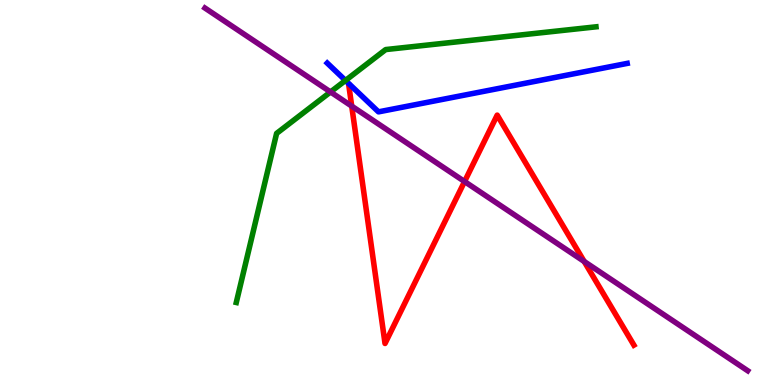[{'lines': ['blue', 'red'], 'intersections': []}, {'lines': ['green', 'red'], 'intersections': []}, {'lines': ['purple', 'red'], 'intersections': [{'x': 4.54, 'y': 7.24}, {'x': 5.99, 'y': 5.28}, {'x': 7.54, 'y': 3.21}]}, {'lines': ['blue', 'green'], 'intersections': [{'x': 4.46, 'y': 7.91}]}, {'lines': ['blue', 'purple'], 'intersections': []}, {'lines': ['green', 'purple'], 'intersections': [{'x': 4.26, 'y': 7.61}]}]